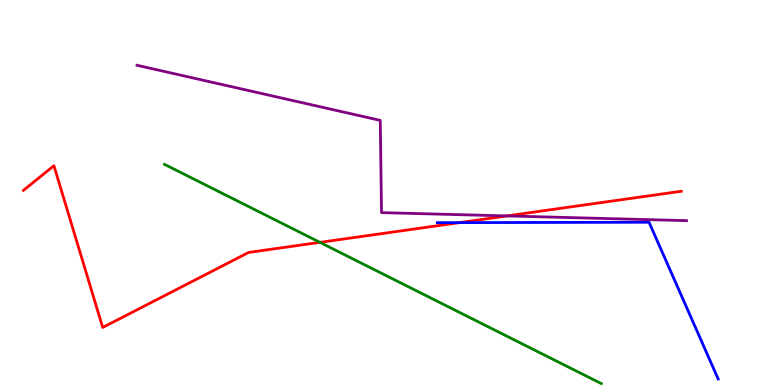[{'lines': ['blue', 'red'], 'intersections': [{'x': 5.93, 'y': 4.22}]}, {'lines': ['green', 'red'], 'intersections': [{'x': 4.13, 'y': 3.7}]}, {'lines': ['purple', 'red'], 'intersections': [{'x': 6.54, 'y': 4.39}]}, {'lines': ['blue', 'green'], 'intersections': []}, {'lines': ['blue', 'purple'], 'intersections': []}, {'lines': ['green', 'purple'], 'intersections': []}]